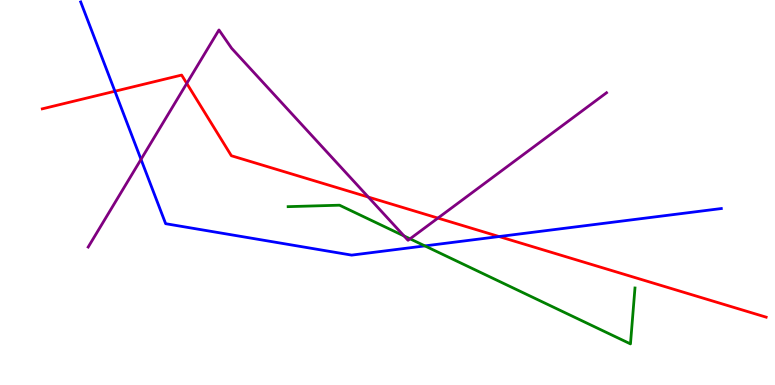[{'lines': ['blue', 'red'], 'intersections': [{'x': 1.48, 'y': 7.63}, {'x': 6.44, 'y': 3.86}]}, {'lines': ['green', 'red'], 'intersections': []}, {'lines': ['purple', 'red'], 'intersections': [{'x': 2.41, 'y': 7.83}, {'x': 4.75, 'y': 4.88}, {'x': 5.65, 'y': 4.34}]}, {'lines': ['blue', 'green'], 'intersections': [{'x': 5.48, 'y': 3.61}]}, {'lines': ['blue', 'purple'], 'intersections': [{'x': 1.82, 'y': 5.86}]}, {'lines': ['green', 'purple'], 'intersections': [{'x': 5.21, 'y': 3.87}, {'x': 5.29, 'y': 3.8}]}]